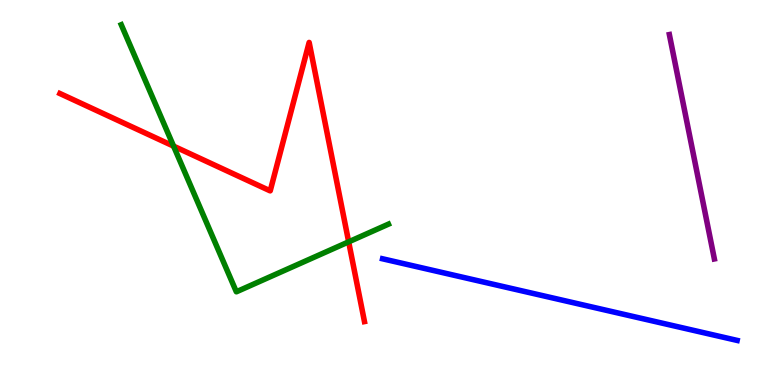[{'lines': ['blue', 'red'], 'intersections': []}, {'lines': ['green', 'red'], 'intersections': [{'x': 2.24, 'y': 6.2}, {'x': 4.5, 'y': 3.72}]}, {'lines': ['purple', 'red'], 'intersections': []}, {'lines': ['blue', 'green'], 'intersections': []}, {'lines': ['blue', 'purple'], 'intersections': []}, {'lines': ['green', 'purple'], 'intersections': []}]